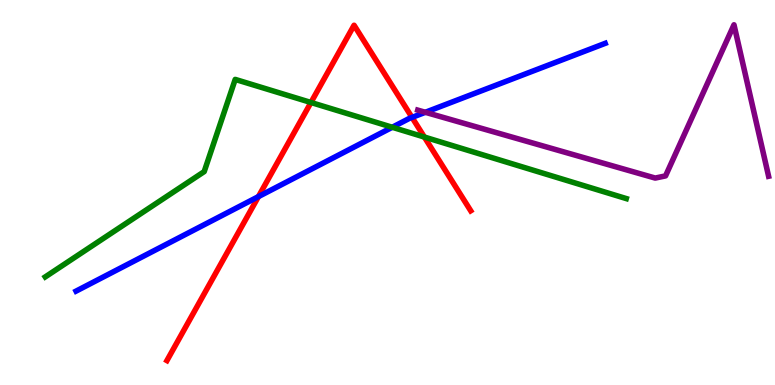[{'lines': ['blue', 'red'], 'intersections': [{'x': 3.33, 'y': 4.89}, {'x': 5.32, 'y': 6.95}]}, {'lines': ['green', 'red'], 'intersections': [{'x': 4.01, 'y': 7.34}, {'x': 5.48, 'y': 6.44}]}, {'lines': ['purple', 'red'], 'intersections': []}, {'lines': ['blue', 'green'], 'intersections': [{'x': 5.06, 'y': 6.69}]}, {'lines': ['blue', 'purple'], 'intersections': [{'x': 5.49, 'y': 7.08}]}, {'lines': ['green', 'purple'], 'intersections': []}]